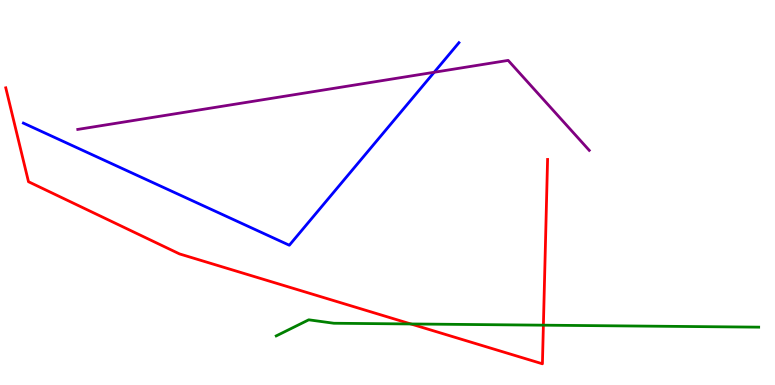[{'lines': ['blue', 'red'], 'intersections': []}, {'lines': ['green', 'red'], 'intersections': [{'x': 5.3, 'y': 1.59}, {'x': 7.01, 'y': 1.55}]}, {'lines': ['purple', 'red'], 'intersections': []}, {'lines': ['blue', 'green'], 'intersections': []}, {'lines': ['blue', 'purple'], 'intersections': [{'x': 5.6, 'y': 8.12}]}, {'lines': ['green', 'purple'], 'intersections': []}]